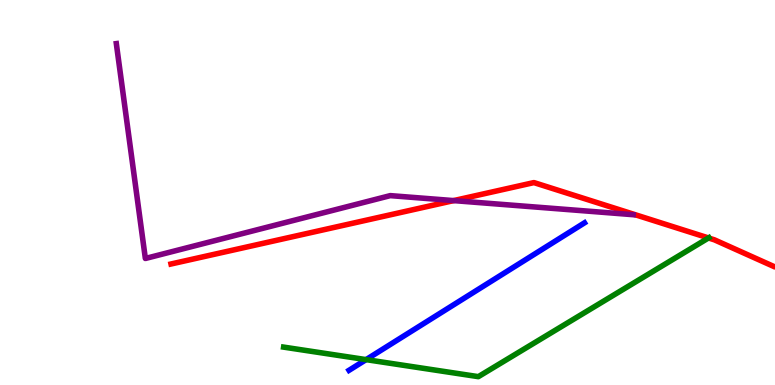[{'lines': ['blue', 'red'], 'intersections': []}, {'lines': ['green', 'red'], 'intersections': [{'x': 9.14, 'y': 3.82}]}, {'lines': ['purple', 'red'], 'intersections': [{'x': 5.85, 'y': 4.79}]}, {'lines': ['blue', 'green'], 'intersections': [{'x': 4.72, 'y': 0.659}]}, {'lines': ['blue', 'purple'], 'intersections': []}, {'lines': ['green', 'purple'], 'intersections': []}]